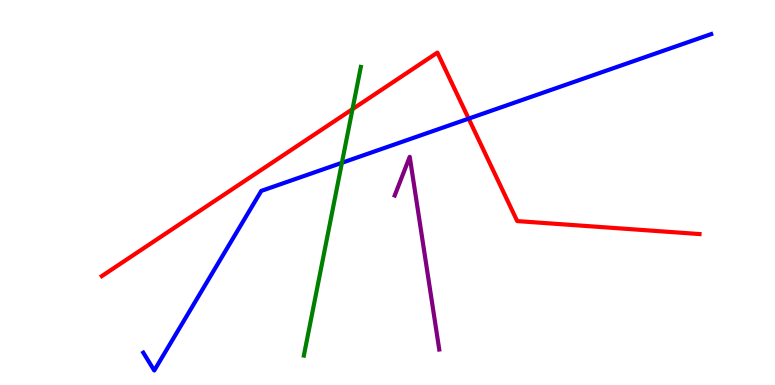[{'lines': ['blue', 'red'], 'intersections': [{'x': 6.05, 'y': 6.92}]}, {'lines': ['green', 'red'], 'intersections': [{'x': 4.55, 'y': 7.16}]}, {'lines': ['purple', 'red'], 'intersections': []}, {'lines': ['blue', 'green'], 'intersections': [{'x': 4.41, 'y': 5.77}]}, {'lines': ['blue', 'purple'], 'intersections': []}, {'lines': ['green', 'purple'], 'intersections': []}]